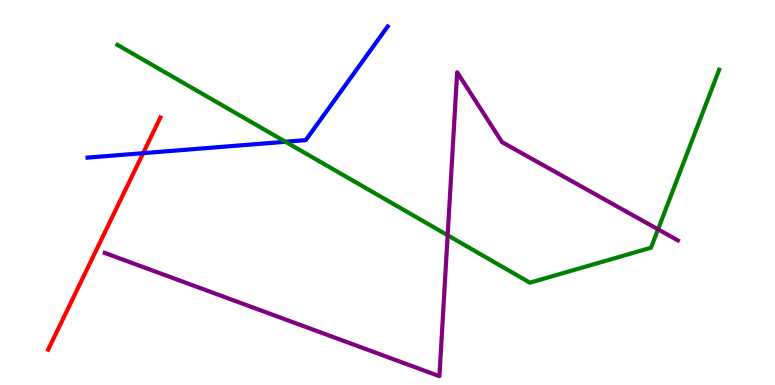[{'lines': ['blue', 'red'], 'intersections': [{'x': 1.85, 'y': 6.02}]}, {'lines': ['green', 'red'], 'intersections': []}, {'lines': ['purple', 'red'], 'intersections': []}, {'lines': ['blue', 'green'], 'intersections': [{'x': 3.68, 'y': 6.32}]}, {'lines': ['blue', 'purple'], 'intersections': []}, {'lines': ['green', 'purple'], 'intersections': [{'x': 5.78, 'y': 3.89}, {'x': 8.49, 'y': 4.04}]}]